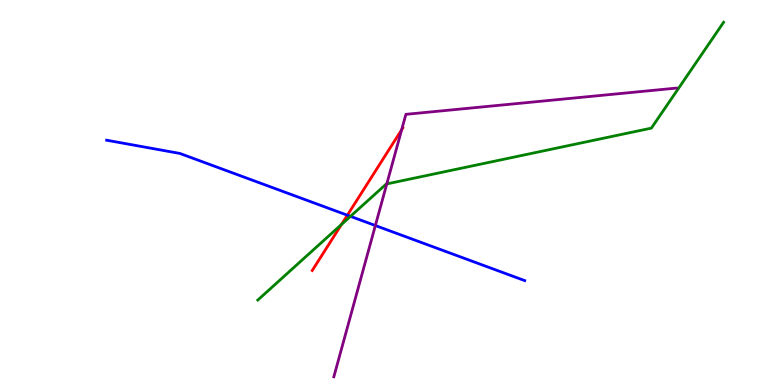[{'lines': ['blue', 'red'], 'intersections': [{'x': 4.48, 'y': 4.41}]}, {'lines': ['green', 'red'], 'intersections': [{'x': 4.41, 'y': 4.17}]}, {'lines': ['purple', 'red'], 'intersections': [{'x': 5.18, 'y': 6.63}]}, {'lines': ['blue', 'green'], 'intersections': [{'x': 4.52, 'y': 4.38}]}, {'lines': ['blue', 'purple'], 'intersections': [{'x': 4.84, 'y': 4.14}]}, {'lines': ['green', 'purple'], 'intersections': [{'x': 4.99, 'y': 5.22}]}]